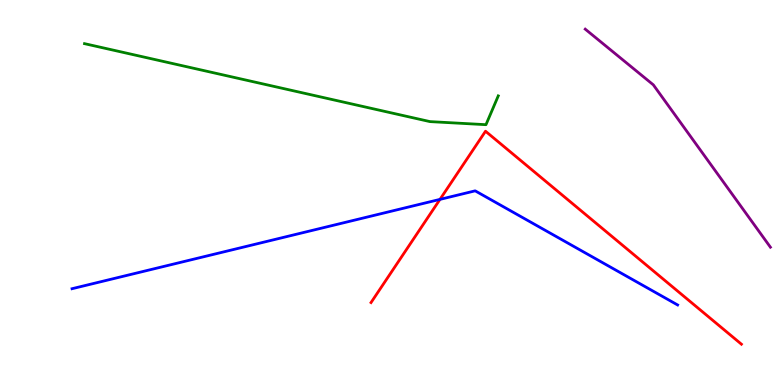[{'lines': ['blue', 'red'], 'intersections': [{'x': 5.68, 'y': 4.82}]}, {'lines': ['green', 'red'], 'intersections': []}, {'lines': ['purple', 'red'], 'intersections': []}, {'lines': ['blue', 'green'], 'intersections': []}, {'lines': ['blue', 'purple'], 'intersections': []}, {'lines': ['green', 'purple'], 'intersections': []}]